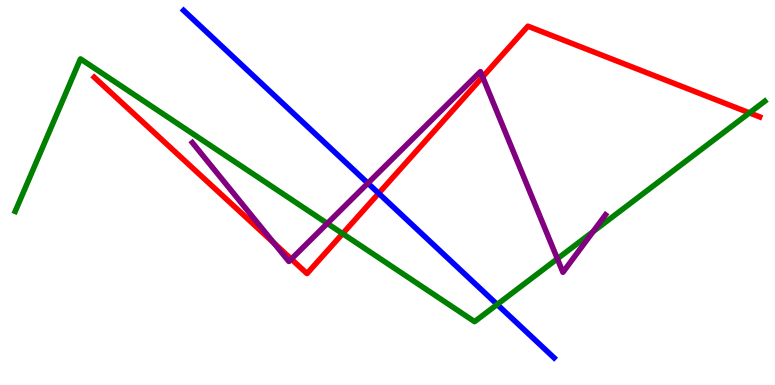[{'lines': ['blue', 'red'], 'intersections': [{'x': 4.89, 'y': 4.98}]}, {'lines': ['green', 'red'], 'intersections': [{'x': 4.42, 'y': 3.93}, {'x': 9.67, 'y': 7.07}]}, {'lines': ['purple', 'red'], 'intersections': [{'x': 3.53, 'y': 3.69}, {'x': 3.76, 'y': 3.27}, {'x': 6.23, 'y': 8.0}]}, {'lines': ['blue', 'green'], 'intersections': [{'x': 6.42, 'y': 2.09}]}, {'lines': ['blue', 'purple'], 'intersections': [{'x': 4.75, 'y': 5.24}]}, {'lines': ['green', 'purple'], 'intersections': [{'x': 4.22, 'y': 4.2}, {'x': 7.19, 'y': 3.28}, {'x': 7.65, 'y': 3.98}]}]